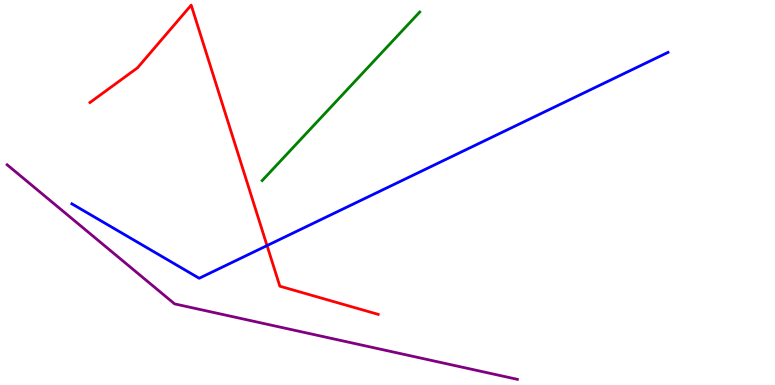[{'lines': ['blue', 'red'], 'intersections': [{'x': 3.45, 'y': 3.62}]}, {'lines': ['green', 'red'], 'intersections': []}, {'lines': ['purple', 'red'], 'intersections': []}, {'lines': ['blue', 'green'], 'intersections': []}, {'lines': ['blue', 'purple'], 'intersections': []}, {'lines': ['green', 'purple'], 'intersections': []}]